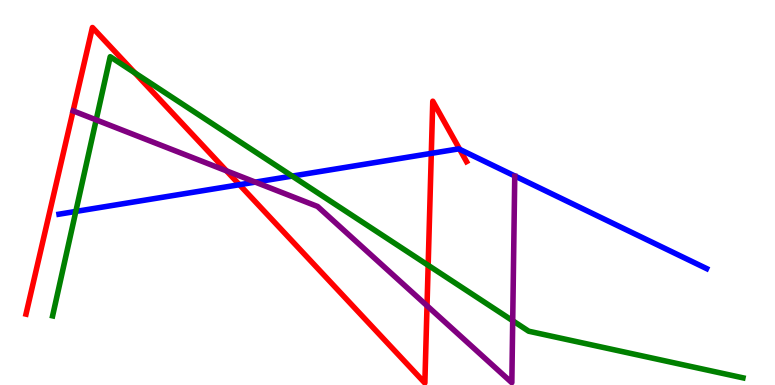[{'lines': ['blue', 'red'], 'intersections': [{'x': 3.09, 'y': 5.2}, {'x': 5.57, 'y': 6.02}, {'x': 5.93, 'y': 6.12}]}, {'lines': ['green', 'red'], 'intersections': [{'x': 1.74, 'y': 8.11}, {'x': 5.52, 'y': 3.11}]}, {'lines': ['purple', 'red'], 'intersections': [{'x': 2.92, 'y': 5.56}, {'x': 5.51, 'y': 2.06}]}, {'lines': ['blue', 'green'], 'intersections': [{'x': 0.978, 'y': 4.51}, {'x': 3.77, 'y': 5.43}]}, {'lines': ['blue', 'purple'], 'intersections': [{'x': 3.29, 'y': 5.27}]}, {'lines': ['green', 'purple'], 'intersections': [{'x': 1.24, 'y': 6.89}, {'x': 6.62, 'y': 1.67}]}]